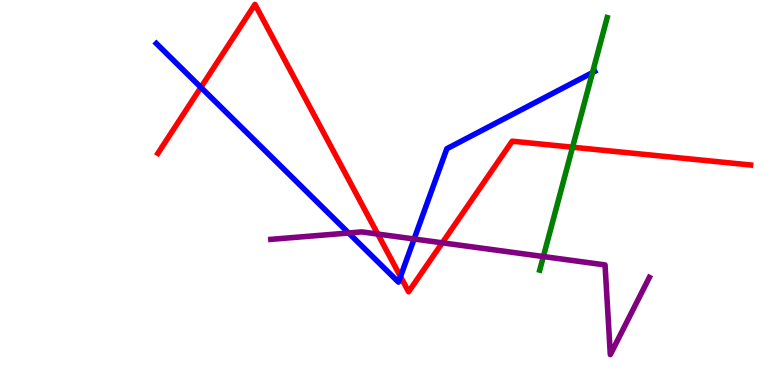[{'lines': ['blue', 'red'], 'intersections': [{'x': 2.59, 'y': 7.73}, {'x': 5.17, 'y': 2.82}]}, {'lines': ['green', 'red'], 'intersections': [{'x': 7.39, 'y': 6.18}]}, {'lines': ['purple', 'red'], 'intersections': [{'x': 4.87, 'y': 3.92}, {'x': 5.71, 'y': 3.69}]}, {'lines': ['blue', 'green'], 'intersections': [{'x': 7.65, 'y': 8.12}]}, {'lines': ['blue', 'purple'], 'intersections': [{'x': 4.5, 'y': 3.95}, {'x': 5.34, 'y': 3.79}]}, {'lines': ['green', 'purple'], 'intersections': [{'x': 7.01, 'y': 3.34}]}]